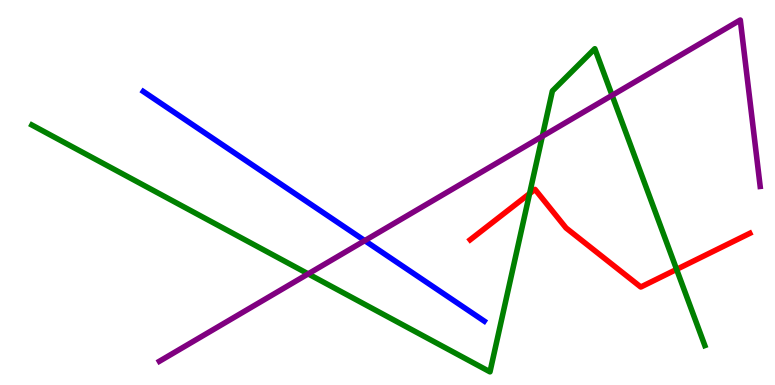[{'lines': ['blue', 'red'], 'intersections': []}, {'lines': ['green', 'red'], 'intersections': [{'x': 6.83, 'y': 4.97}, {'x': 8.73, 'y': 3.0}]}, {'lines': ['purple', 'red'], 'intersections': []}, {'lines': ['blue', 'green'], 'intersections': []}, {'lines': ['blue', 'purple'], 'intersections': [{'x': 4.71, 'y': 3.75}]}, {'lines': ['green', 'purple'], 'intersections': [{'x': 3.98, 'y': 2.89}, {'x': 7.0, 'y': 6.46}, {'x': 7.9, 'y': 7.52}]}]